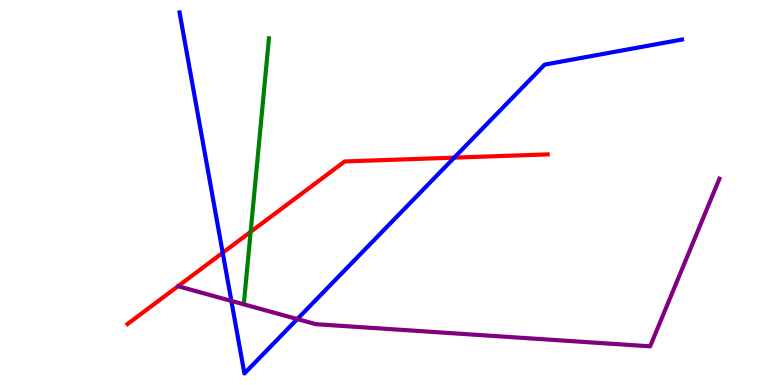[{'lines': ['blue', 'red'], 'intersections': [{'x': 2.87, 'y': 3.43}, {'x': 5.86, 'y': 5.91}]}, {'lines': ['green', 'red'], 'intersections': [{'x': 3.23, 'y': 3.98}]}, {'lines': ['purple', 'red'], 'intersections': []}, {'lines': ['blue', 'green'], 'intersections': []}, {'lines': ['blue', 'purple'], 'intersections': [{'x': 2.99, 'y': 2.18}, {'x': 3.84, 'y': 1.71}]}, {'lines': ['green', 'purple'], 'intersections': []}]